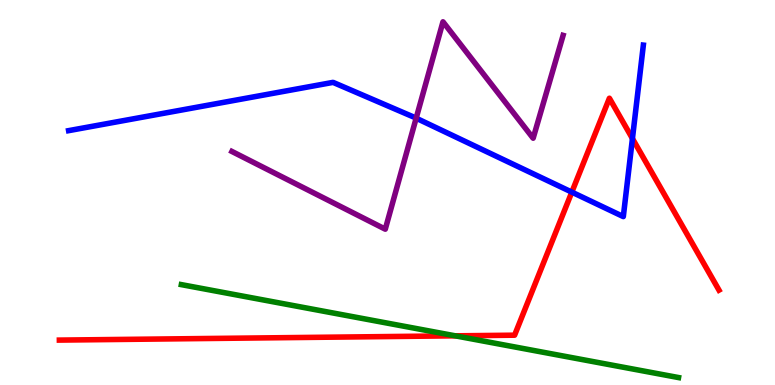[{'lines': ['blue', 'red'], 'intersections': [{'x': 7.38, 'y': 5.01}, {'x': 8.16, 'y': 6.4}]}, {'lines': ['green', 'red'], 'intersections': [{'x': 5.87, 'y': 1.28}]}, {'lines': ['purple', 'red'], 'intersections': []}, {'lines': ['blue', 'green'], 'intersections': []}, {'lines': ['blue', 'purple'], 'intersections': [{'x': 5.37, 'y': 6.93}]}, {'lines': ['green', 'purple'], 'intersections': []}]